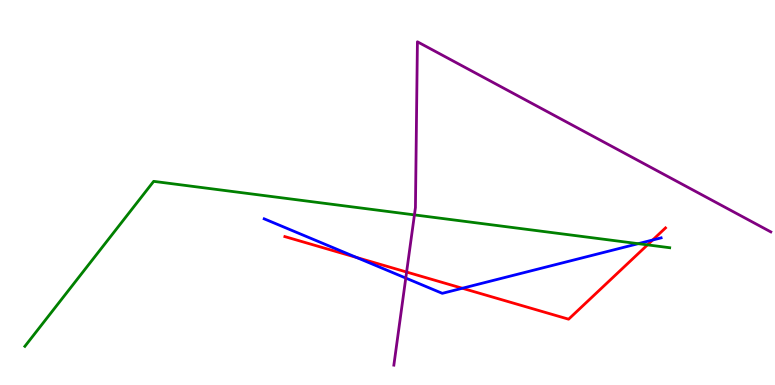[{'lines': ['blue', 'red'], 'intersections': [{'x': 4.6, 'y': 3.31}, {'x': 5.97, 'y': 2.51}, {'x': 8.42, 'y': 3.77}]}, {'lines': ['green', 'red'], 'intersections': [{'x': 8.35, 'y': 3.64}]}, {'lines': ['purple', 'red'], 'intersections': [{'x': 5.25, 'y': 2.93}]}, {'lines': ['blue', 'green'], 'intersections': [{'x': 8.23, 'y': 3.67}]}, {'lines': ['blue', 'purple'], 'intersections': [{'x': 5.24, 'y': 2.78}]}, {'lines': ['green', 'purple'], 'intersections': [{'x': 5.35, 'y': 4.42}]}]